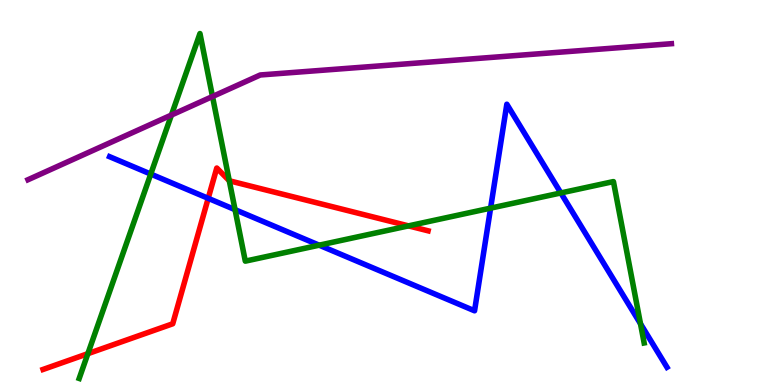[{'lines': ['blue', 'red'], 'intersections': [{'x': 2.69, 'y': 4.85}]}, {'lines': ['green', 'red'], 'intersections': [{'x': 1.13, 'y': 0.814}, {'x': 2.96, 'y': 5.31}, {'x': 5.27, 'y': 4.13}]}, {'lines': ['purple', 'red'], 'intersections': []}, {'lines': ['blue', 'green'], 'intersections': [{'x': 1.95, 'y': 5.48}, {'x': 3.03, 'y': 4.55}, {'x': 4.12, 'y': 3.63}, {'x': 6.33, 'y': 4.59}, {'x': 7.24, 'y': 4.99}, {'x': 8.26, 'y': 1.59}]}, {'lines': ['blue', 'purple'], 'intersections': []}, {'lines': ['green', 'purple'], 'intersections': [{'x': 2.21, 'y': 7.01}, {'x': 2.74, 'y': 7.49}]}]